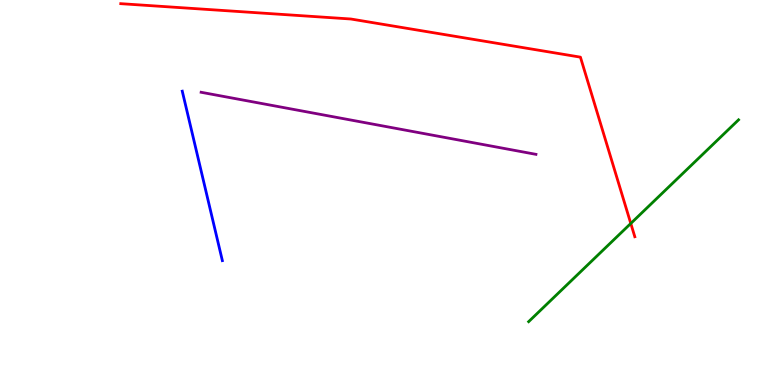[{'lines': ['blue', 'red'], 'intersections': []}, {'lines': ['green', 'red'], 'intersections': [{'x': 8.14, 'y': 4.2}]}, {'lines': ['purple', 'red'], 'intersections': []}, {'lines': ['blue', 'green'], 'intersections': []}, {'lines': ['blue', 'purple'], 'intersections': []}, {'lines': ['green', 'purple'], 'intersections': []}]